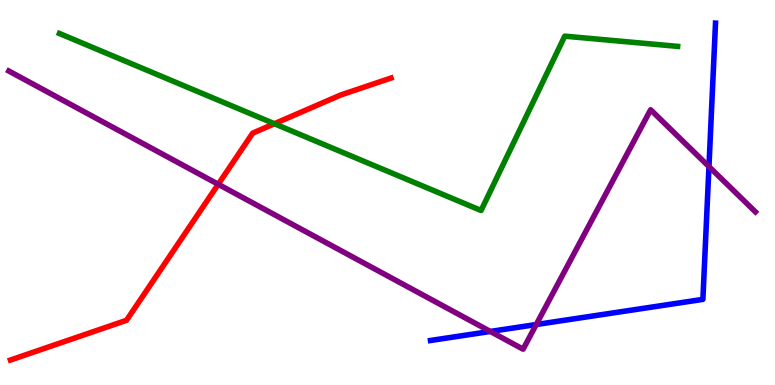[{'lines': ['blue', 'red'], 'intersections': []}, {'lines': ['green', 'red'], 'intersections': [{'x': 3.54, 'y': 6.79}]}, {'lines': ['purple', 'red'], 'intersections': [{'x': 2.82, 'y': 5.21}]}, {'lines': ['blue', 'green'], 'intersections': []}, {'lines': ['blue', 'purple'], 'intersections': [{'x': 6.33, 'y': 1.39}, {'x': 6.92, 'y': 1.57}, {'x': 9.15, 'y': 5.67}]}, {'lines': ['green', 'purple'], 'intersections': []}]